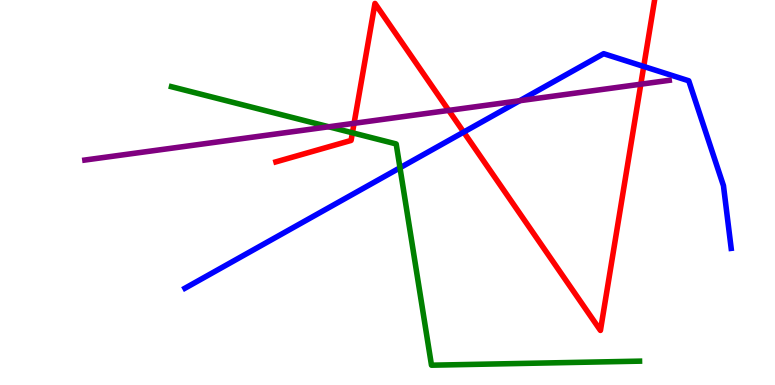[{'lines': ['blue', 'red'], 'intersections': [{'x': 5.98, 'y': 6.57}, {'x': 8.31, 'y': 8.27}]}, {'lines': ['green', 'red'], 'intersections': [{'x': 4.55, 'y': 6.55}]}, {'lines': ['purple', 'red'], 'intersections': [{'x': 4.57, 'y': 6.8}, {'x': 5.79, 'y': 7.13}, {'x': 8.27, 'y': 7.81}]}, {'lines': ['blue', 'green'], 'intersections': [{'x': 5.16, 'y': 5.64}]}, {'lines': ['blue', 'purple'], 'intersections': [{'x': 6.71, 'y': 7.38}]}, {'lines': ['green', 'purple'], 'intersections': [{'x': 4.24, 'y': 6.71}]}]